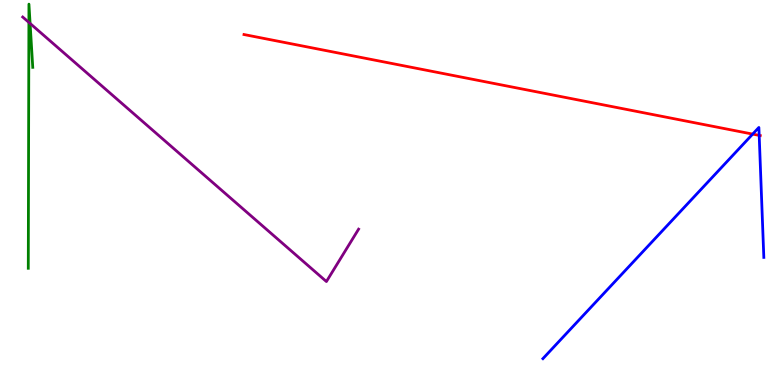[{'lines': ['blue', 'red'], 'intersections': [{'x': 9.71, 'y': 6.52}, {'x': 9.8, 'y': 6.48}]}, {'lines': ['green', 'red'], 'intersections': []}, {'lines': ['purple', 'red'], 'intersections': []}, {'lines': ['blue', 'green'], 'intersections': []}, {'lines': ['blue', 'purple'], 'intersections': []}, {'lines': ['green', 'purple'], 'intersections': [{'x': 0.373, 'y': 9.42}, {'x': 0.388, 'y': 9.39}]}]